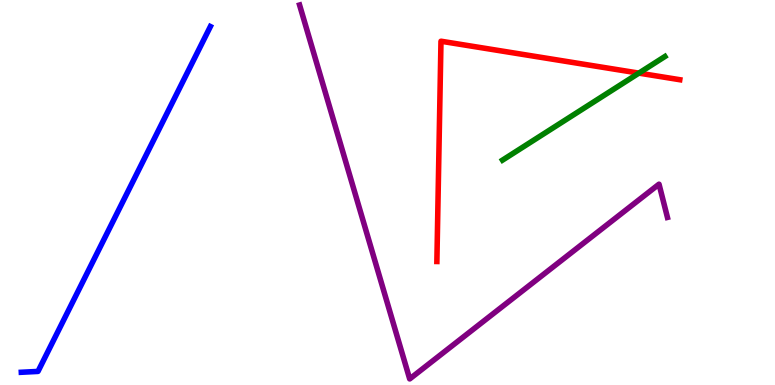[{'lines': ['blue', 'red'], 'intersections': []}, {'lines': ['green', 'red'], 'intersections': [{'x': 8.24, 'y': 8.1}]}, {'lines': ['purple', 'red'], 'intersections': []}, {'lines': ['blue', 'green'], 'intersections': []}, {'lines': ['blue', 'purple'], 'intersections': []}, {'lines': ['green', 'purple'], 'intersections': []}]